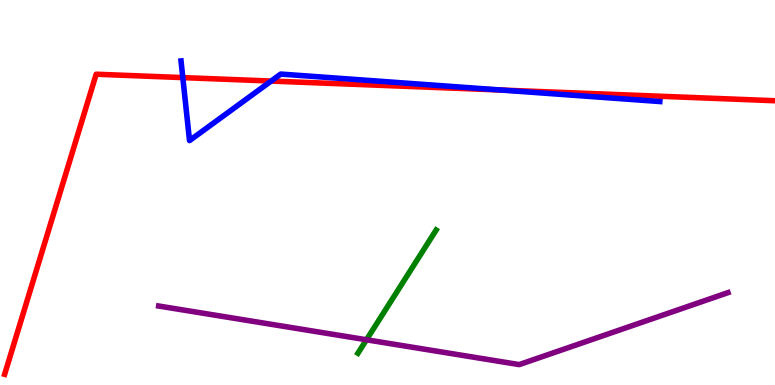[{'lines': ['blue', 'red'], 'intersections': [{'x': 2.36, 'y': 7.98}, {'x': 3.5, 'y': 7.89}, {'x': 6.47, 'y': 7.66}]}, {'lines': ['green', 'red'], 'intersections': []}, {'lines': ['purple', 'red'], 'intersections': []}, {'lines': ['blue', 'green'], 'intersections': []}, {'lines': ['blue', 'purple'], 'intersections': []}, {'lines': ['green', 'purple'], 'intersections': [{'x': 4.73, 'y': 1.17}]}]